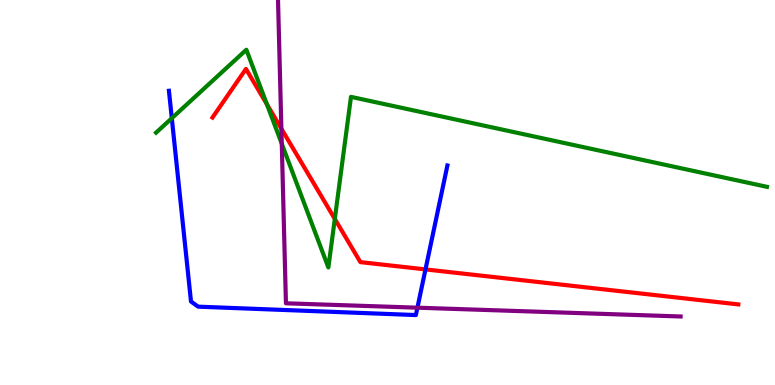[{'lines': ['blue', 'red'], 'intersections': [{'x': 5.49, 'y': 3.0}]}, {'lines': ['green', 'red'], 'intersections': [{'x': 3.44, 'y': 7.29}, {'x': 4.32, 'y': 4.31}]}, {'lines': ['purple', 'red'], 'intersections': [{'x': 3.63, 'y': 6.66}]}, {'lines': ['blue', 'green'], 'intersections': [{'x': 2.22, 'y': 6.93}]}, {'lines': ['blue', 'purple'], 'intersections': [{'x': 5.39, 'y': 2.01}]}, {'lines': ['green', 'purple'], 'intersections': [{'x': 3.64, 'y': 6.27}]}]